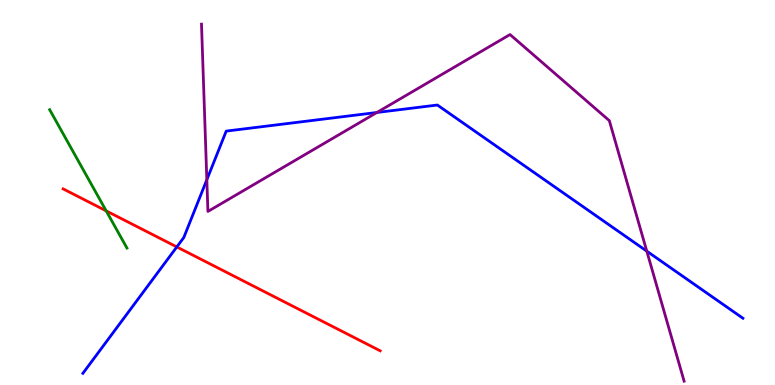[{'lines': ['blue', 'red'], 'intersections': [{'x': 2.28, 'y': 3.59}]}, {'lines': ['green', 'red'], 'intersections': [{'x': 1.37, 'y': 4.52}]}, {'lines': ['purple', 'red'], 'intersections': []}, {'lines': ['blue', 'green'], 'intersections': []}, {'lines': ['blue', 'purple'], 'intersections': [{'x': 2.67, 'y': 5.33}, {'x': 4.86, 'y': 7.08}, {'x': 8.35, 'y': 3.48}]}, {'lines': ['green', 'purple'], 'intersections': []}]